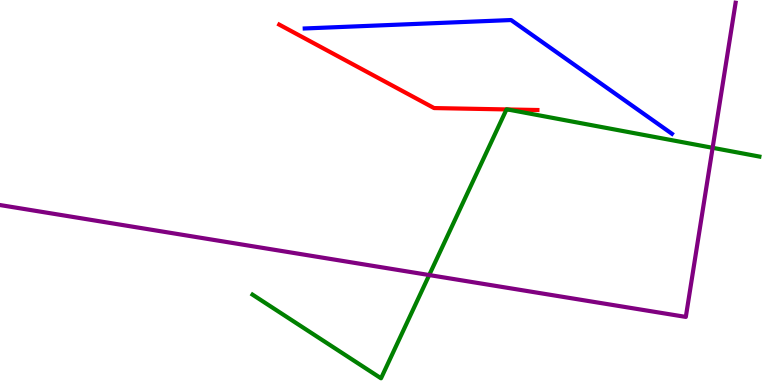[{'lines': ['blue', 'red'], 'intersections': []}, {'lines': ['green', 'red'], 'intersections': [{'x': 6.54, 'y': 7.16}, {'x': 6.55, 'y': 7.16}]}, {'lines': ['purple', 'red'], 'intersections': []}, {'lines': ['blue', 'green'], 'intersections': []}, {'lines': ['blue', 'purple'], 'intersections': []}, {'lines': ['green', 'purple'], 'intersections': [{'x': 5.54, 'y': 2.86}, {'x': 9.2, 'y': 6.16}]}]